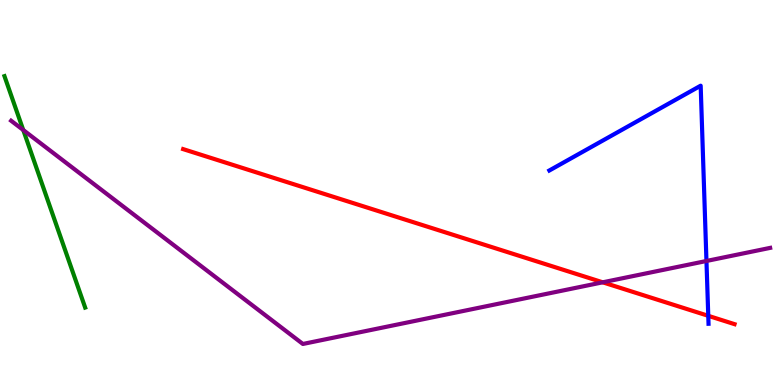[{'lines': ['blue', 'red'], 'intersections': [{'x': 9.14, 'y': 1.8}]}, {'lines': ['green', 'red'], 'intersections': []}, {'lines': ['purple', 'red'], 'intersections': [{'x': 7.78, 'y': 2.67}]}, {'lines': ['blue', 'green'], 'intersections': []}, {'lines': ['blue', 'purple'], 'intersections': [{'x': 9.12, 'y': 3.22}]}, {'lines': ['green', 'purple'], 'intersections': [{'x': 0.3, 'y': 6.62}]}]